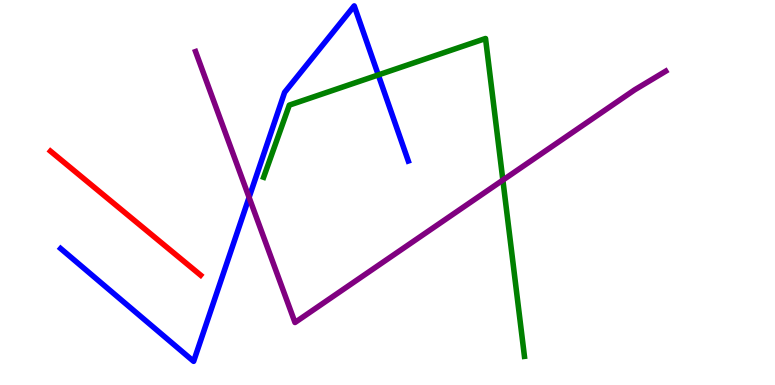[{'lines': ['blue', 'red'], 'intersections': []}, {'lines': ['green', 'red'], 'intersections': []}, {'lines': ['purple', 'red'], 'intersections': []}, {'lines': ['blue', 'green'], 'intersections': [{'x': 4.88, 'y': 8.05}]}, {'lines': ['blue', 'purple'], 'intersections': [{'x': 3.21, 'y': 4.87}]}, {'lines': ['green', 'purple'], 'intersections': [{'x': 6.49, 'y': 5.32}]}]